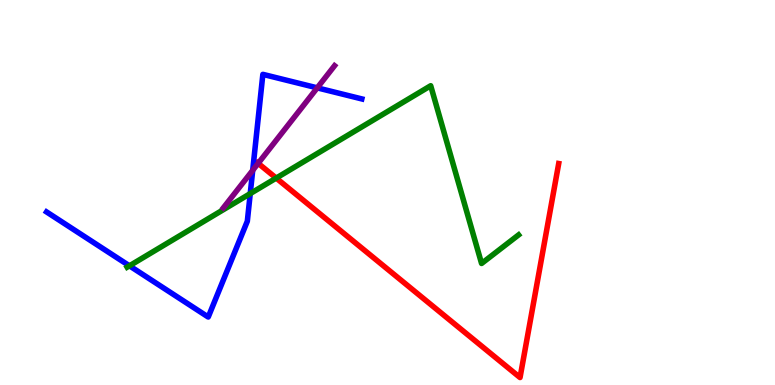[{'lines': ['blue', 'red'], 'intersections': []}, {'lines': ['green', 'red'], 'intersections': [{'x': 3.56, 'y': 5.37}]}, {'lines': ['purple', 'red'], 'intersections': [{'x': 3.33, 'y': 5.76}]}, {'lines': ['blue', 'green'], 'intersections': [{'x': 1.67, 'y': 3.1}, {'x': 3.23, 'y': 4.97}]}, {'lines': ['blue', 'purple'], 'intersections': [{'x': 3.26, 'y': 5.58}, {'x': 4.09, 'y': 7.72}]}, {'lines': ['green', 'purple'], 'intersections': []}]